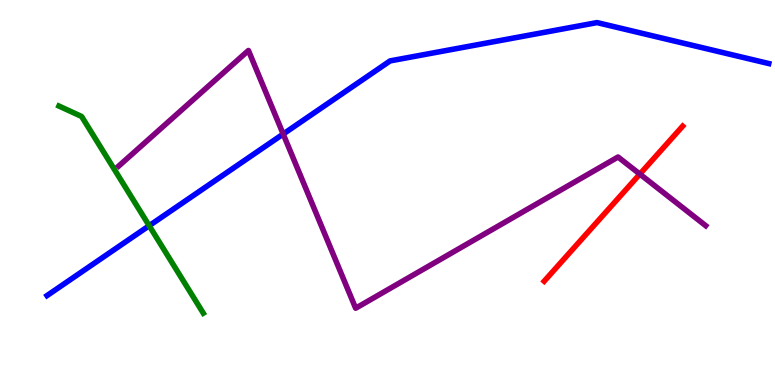[{'lines': ['blue', 'red'], 'intersections': []}, {'lines': ['green', 'red'], 'intersections': []}, {'lines': ['purple', 'red'], 'intersections': [{'x': 8.26, 'y': 5.48}]}, {'lines': ['blue', 'green'], 'intersections': [{'x': 1.93, 'y': 4.14}]}, {'lines': ['blue', 'purple'], 'intersections': [{'x': 3.65, 'y': 6.52}]}, {'lines': ['green', 'purple'], 'intersections': []}]